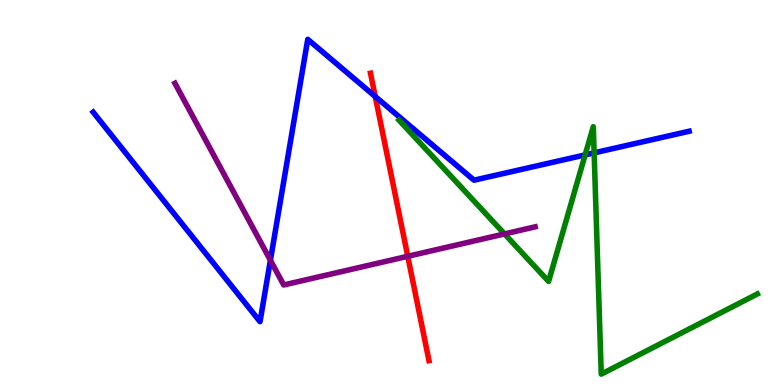[{'lines': ['blue', 'red'], 'intersections': [{'x': 4.84, 'y': 7.49}]}, {'lines': ['green', 'red'], 'intersections': []}, {'lines': ['purple', 'red'], 'intersections': [{'x': 5.26, 'y': 3.34}]}, {'lines': ['blue', 'green'], 'intersections': [{'x': 7.55, 'y': 5.98}, {'x': 7.67, 'y': 6.03}]}, {'lines': ['blue', 'purple'], 'intersections': [{'x': 3.49, 'y': 3.24}]}, {'lines': ['green', 'purple'], 'intersections': [{'x': 6.51, 'y': 3.92}]}]